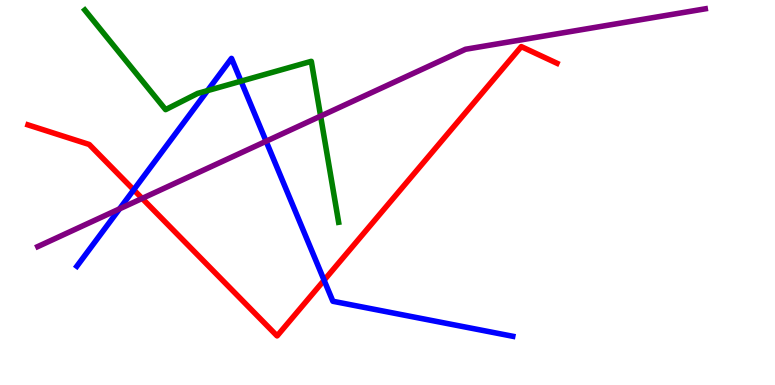[{'lines': ['blue', 'red'], 'intersections': [{'x': 1.73, 'y': 5.07}, {'x': 4.18, 'y': 2.72}]}, {'lines': ['green', 'red'], 'intersections': []}, {'lines': ['purple', 'red'], 'intersections': [{'x': 1.83, 'y': 4.85}]}, {'lines': ['blue', 'green'], 'intersections': [{'x': 2.68, 'y': 7.65}, {'x': 3.11, 'y': 7.89}]}, {'lines': ['blue', 'purple'], 'intersections': [{'x': 1.54, 'y': 4.58}, {'x': 3.43, 'y': 6.33}]}, {'lines': ['green', 'purple'], 'intersections': [{'x': 4.14, 'y': 6.98}]}]